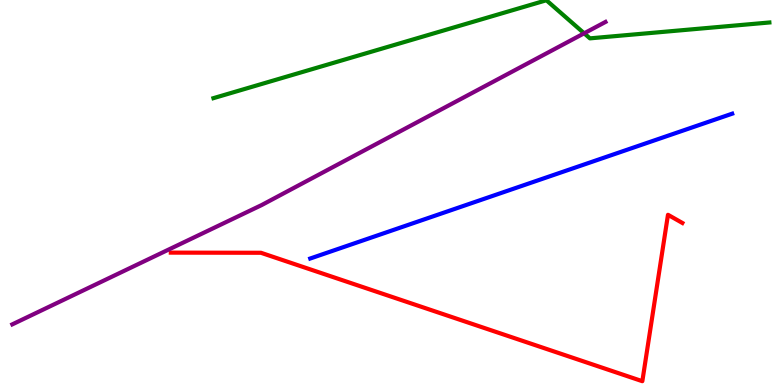[{'lines': ['blue', 'red'], 'intersections': []}, {'lines': ['green', 'red'], 'intersections': []}, {'lines': ['purple', 'red'], 'intersections': []}, {'lines': ['blue', 'green'], 'intersections': []}, {'lines': ['blue', 'purple'], 'intersections': []}, {'lines': ['green', 'purple'], 'intersections': [{'x': 7.54, 'y': 9.14}]}]